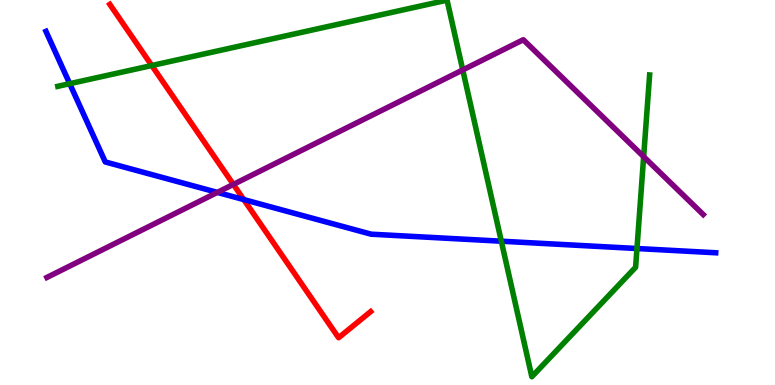[{'lines': ['blue', 'red'], 'intersections': [{'x': 3.15, 'y': 4.82}]}, {'lines': ['green', 'red'], 'intersections': [{'x': 1.96, 'y': 8.3}]}, {'lines': ['purple', 'red'], 'intersections': [{'x': 3.01, 'y': 5.21}]}, {'lines': ['blue', 'green'], 'intersections': [{'x': 0.9, 'y': 7.83}, {'x': 6.47, 'y': 3.73}, {'x': 8.22, 'y': 3.54}]}, {'lines': ['blue', 'purple'], 'intersections': [{'x': 2.8, 'y': 5.0}]}, {'lines': ['green', 'purple'], 'intersections': [{'x': 5.97, 'y': 8.18}, {'x': 8.31, 'y': 5.93}]}]